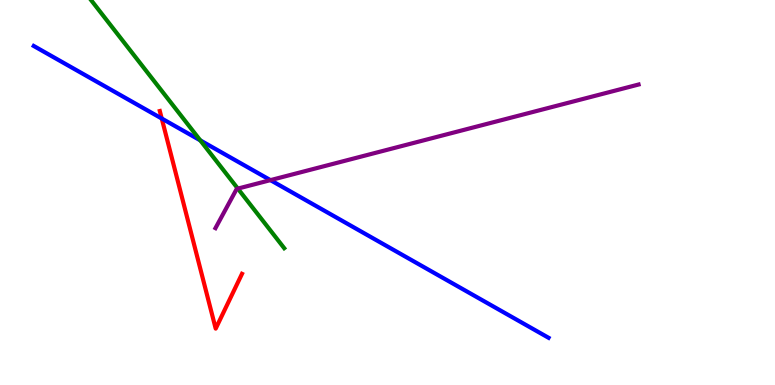[{'lines': ['blue', 'red'], 'intersections': [{'x': 2.09, 'y': 6.92}]}, {'lines': ['green', 'red'], 'intersections': []}, {'lines': ['purple', 'red'], 'intersections': []}, {'lines': ['blue', 'green'], 'intersections': [{'x': 2.58, 'y': 6.35}]}, {'lines': ['blue', 'purple'], 'intersections': [{'x': 3.49, 'y': 5.32}]}, {'lines': ['green', 'purple'], 'intersections': [{'x': 3.07, 'y': 5.1}]}]